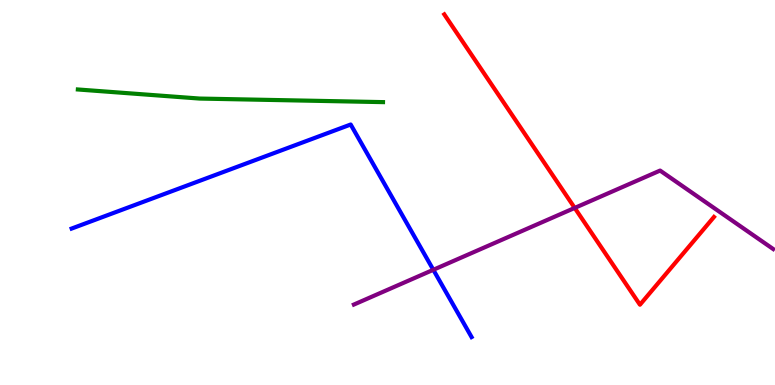[{'lines': ['blue', 'red'], 'intersections': []}, {'lines': ['green', 'red'], 'intersections': []}, {'lines': ['purple', 'red'], 'intersections': [{'x': 7.42, 'y': 4.6}]}, {'lines': ['blue', 'green'], 'intersections': []}, {'lines': ['blue', 'purple'], 'intersections': [{'x': 5.59, 'y': 2.99}]}, {'lines': ['green', 'purple'], 'intersections': []}]